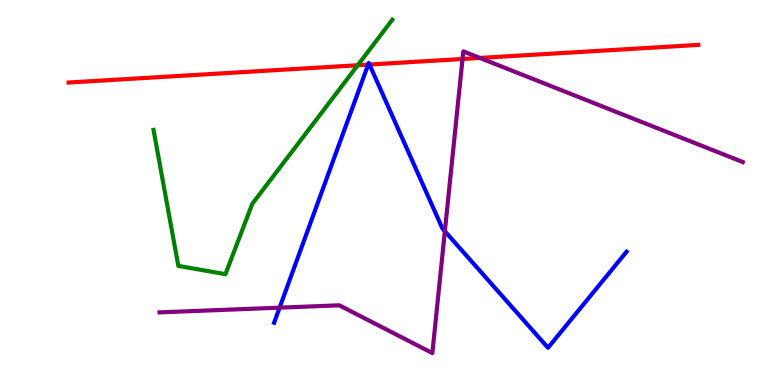[{'lines': ['blue', 'red'], 'intersections': [{'x': 4.75, 'y': 8.32}, {'x': 4.77, 'y': 8.32}]}, {'lines': ['green', 'red'], 'intersections': [{'x': 4.62, 'y': 8.31}]}, {'lines': ['purple', 'red'], 'intersections': [{'x': 5.97, 'y': 8.47}, {'x': 6.19, 'y': 8.49}]}, {'lines': ['blue', 'green'], 'intersections': []}, {'lines': ['blue', 'purple'], 'intersections': [{'x': 3.61, 'y': 2.01}, {'x': 5.74, 'y': 3.99}]}, {'lines': ['green', 'purple'], 'intersections': []}]